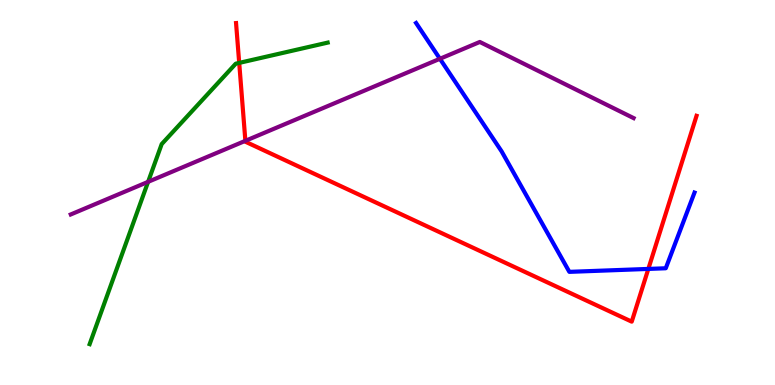[{'lines': ['blue', 'red'], 'intersections': [{'x': 8.37, 'y': 3.02}]}, {'lines': ['green', 'red'], 'intersections': [{'x': 3.09, 'y': 8.37}]}, {'lines': ['purple', 'red'], 'intersections': [{'x': 3.17, 'y': 6.34}]}, {'lines': ['blue', 'green'], 'intersections': []}, {'lines': ['blue', 'purple'], 'intersections': [{'x': 5.68, 'y': 8.47}]}, {'lines': ['green', 'purple'], 'intersections': [{'x': 1.91, 'y': 5.28}]}]